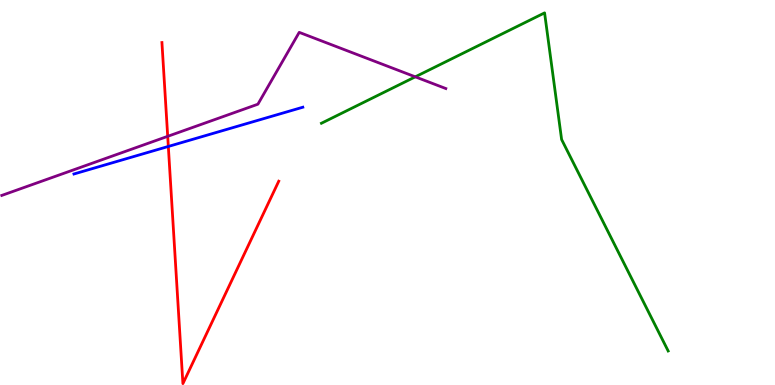[{'lines': ['blue', 'red'], 'intersections': [{'x': 2.17, 'y': 6.2}]}, {'lines': ['green', 'red'], 'intersections': []}, {'lines': ['purple', 'red'], 'intersections': [{'x': 2.16, 'y': 6.46}]}, {'lines': ['blue', 'green'], 'intersections': []}, {'lines': ['blue', 'purple'], 'intersections': []}, {'lines': ['green', 'purple'], 'intersections': [{'x': 5.36, 'y': 8.0}]}]